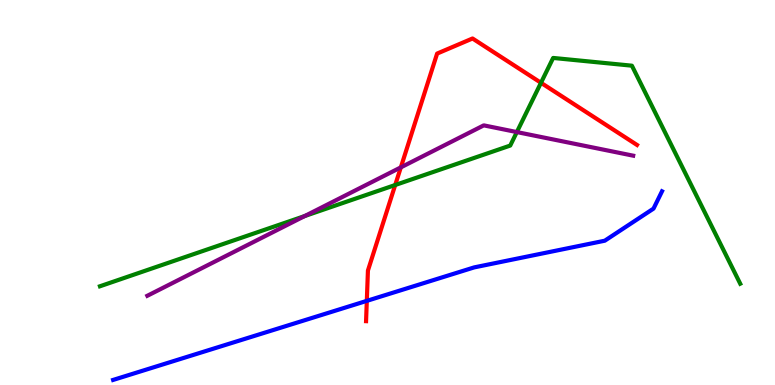[{'lines': ['blue', 'red'], 'intersections': [{'x': 4.73, 'y': 2.19}]}, {'lines': ['green', 'red'], 'intersections': [{'x': 5.1, 'y': 5.19}, {'x': 6.98, 'y': 7.85}]}, {'lines': ['purple', 'red'], 'intersections': [{'x': 5.17, 'y': 5.65}]}, {'lines': ['blue', 'green'], 'intersections': []}, {'lines': ['blue', 'purple'], 'intersections': []}, {'lines': ['green', 'purple'], 'intersections': [{'x': 3.93, 'y': 4.39}, {'x': 6.67, 'y': 6.57}]}]